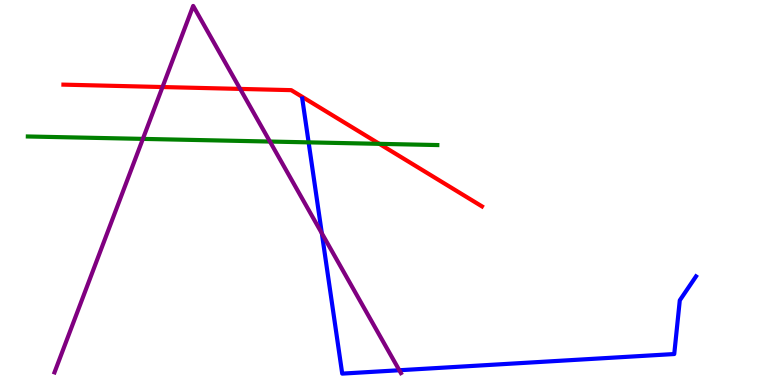[{'lines': ['blue', 'red'], 'intersections': []}, {'lines': ['green', 'red'], 'intersections': [{'x': 4.89, 'y': 6.26}]}, {'lines': ['purple', 'red'], 'intersections': [{'x': 2.1, 'y': 7.74}, {'x': 3.1, 'y': 7.69}]}, {'lines': ['blue', 'green'], 'intersections': [{'x': 3.98, 'y': 6.3}]}, {'lines': ['blue', 'purple'], 'intersections': [{'x': 4.15, 'y': 3.94}, {'x': 5.15, 'y': 0.383}]}, {'lines': ['green', 'purple'], 'intersections': [{'x': 1.84, 'y': 6.39}, {'x': 3.48, 'y': 6.32}]}]